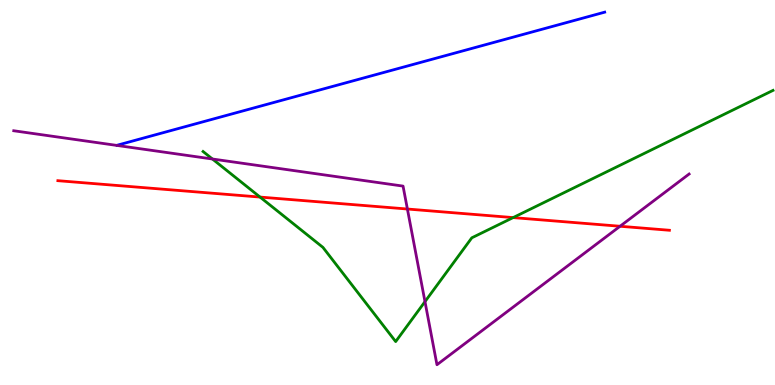[{'lines': ['blue', 'red'], 'intersections': []}, {'lines': ['green', 'red'], 'intersections': [{'x': 3.36, 'y': 4.88}, {'x': 6.62, 'y': 4.35}]}, {'lines': ['purple', 'red'], 'intersections': [{'x': 5.26, 'y': 4.57}, {'x': 8.0, 'y': 4.12}]}, {'lines': ['blue', 'green'], 'intersections': []}, {'lines': ['blue', 'purple'], 'intersections': []}, {'lines': ['green', 'purple'], 'intersections': [{'x': 2.74, 'y': 5.87}, {'x': 5.48, 'y': 2.17}]}]